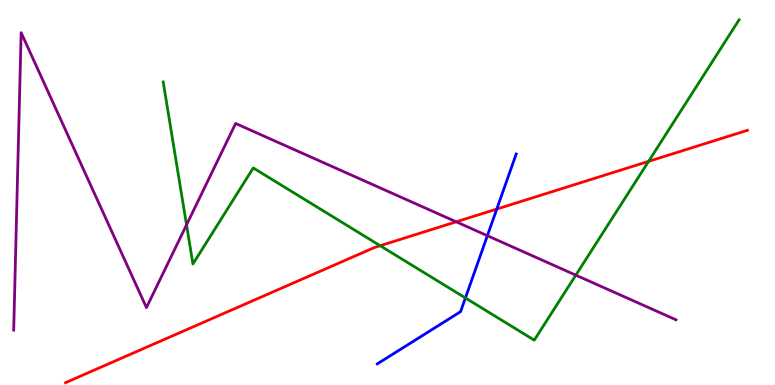[{'lines': ['blue', 'red'], 'intersections': [{'x': 6.41, 'y': 4.57}]}, {'lines': ['green', 'red'], 'intersections': [{'x': 4.91, 'y': 3.62}, {'x': 8.37, 'y': 5.81}]}, {'lines': ['purple', 'red'], 'intersections': [{'x': 5.89, 'y': 4.24}]}, {'lines': ['blue', 'green'], 'intersections': [{'x': 6.01, 'y': 2.26}]}, {'lines': ['blue', 'purple'], 'intersections': [{'x': 6.29, 'y': 3.88}]}, {'lines': ['green', 'purple'], 'intersections': [{'x': 2.41, 'y': 4.16}, {'x': 7.43, 'y': 2.85}]}]